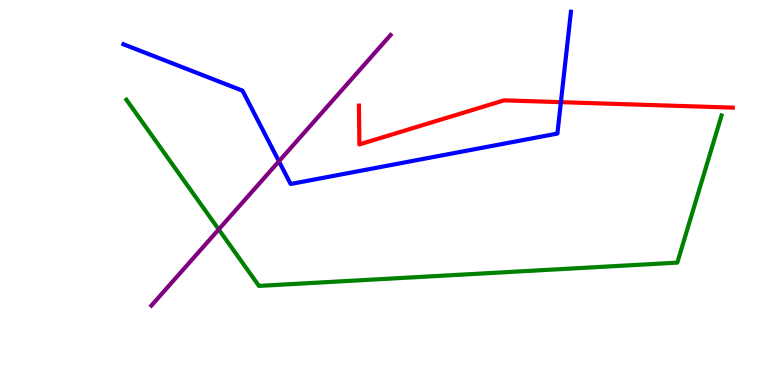[{'lines': ['blue', 'red'], 'intersections': [{'x': 7.24, 'y': 7.35}]}, {'lines': ['green', 'red'], 'intersections': []}, {'lines': ['purple', 'red'], 'intersections': []}, {'lines': ['blue', 'green'], 'intersections': []}, {'lines': ['blue', 'purple'], 'intersections': [{'x': 3.6, 'y': 5.81}]}, {'lines': ['green', 'purple'], 'intersections': [{'x': 2.82, 'y': 4.04}]}]